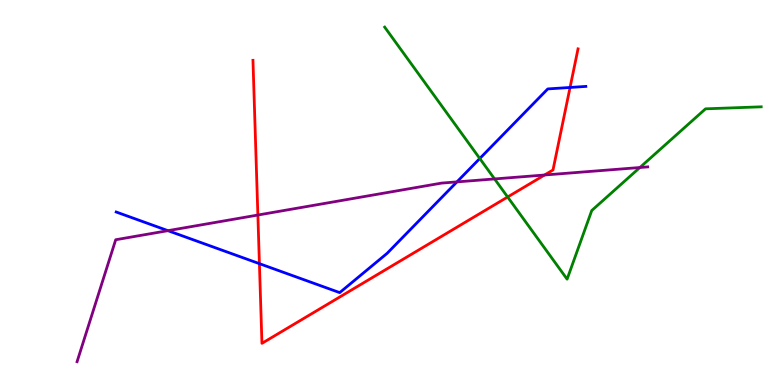[{'lines': ['blue', 'red'], 'intersections': [{'x': 3.35, 'y': 3.15}, {'x': 7.36, 'y': 7.73}]}, {'lines': ['green', 'red'], 'intersections': [{'x': 6.55, 'y': 4.88}]}, {'lines': ['purple', 'red'], 'intersections': [{'x': 3.33, 'y': 4.41}, {'x': 7.03, 'y': 5.45}]}, {'lines': ['blue', 'green'], 'intersections': [{'x': 6.19, 'y': 5.88}]}, {'lines': ['blue', 'purple'], 'intersections': [{'x': 2.17, 'y': 4.01}, {'x': 5.9, 'y': 5.28}]}, {'lines': ['green', 'purple'], 'intersections': [{'x': 6.38, 'y': 5.35}, {'x': 8.26, 'y': 5.65}]}]